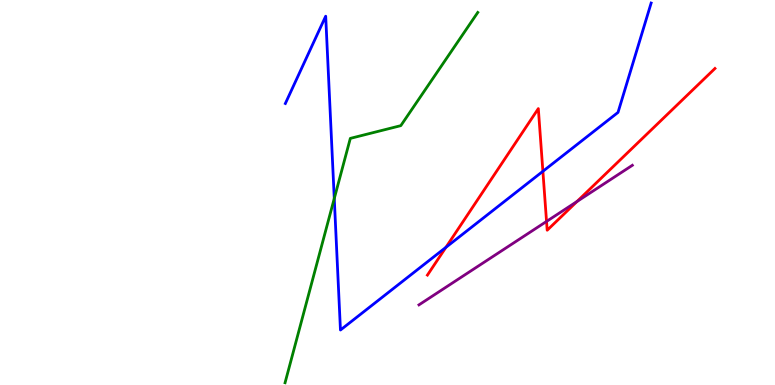[{'lines': ['blue', 'red'], 'intersections': [{'x': 5.75, 'y': 3.58}, {'x': 7.01, 'y': 5.55}]}, {'lines': ['green', 'red'], 'intersections': []}, {'lines': ['purple', 'red'], 'intersections': [{'x': 7.05, 'y': 4.25}, {'x': 7.44, 'y': 4.77}]}, {'lines': ['blue', 'green'], 'intersections': [{'x': 4.31, 'y': 4.84}]}, {'lines': ['blue', 'purple'], 'intersections': []}, {'lines': ['green', 'purple'], 'intersections': []}]